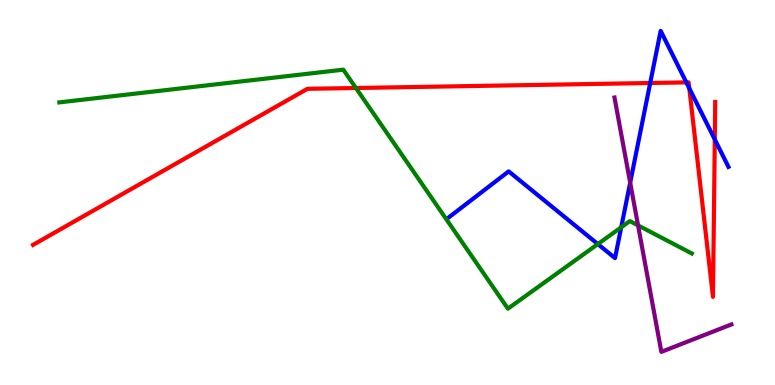[{'lines': ['blue', 'red'], 'intersections': [{'x': 8.39, 'y': 7.84}, {'x': 8.86, 'y': 7.86}, {'x': 8.89, 'y': 7.71}, {'x': 9.22, 'y': 6.38}]}, {'lines': ['green', 'red'], 'intersections': [{'x': 4.59, 'y': 7.71}]}, {'lines': ['purple', 'red'], 'intersections': []}, {'lines': ['blue', 'green'], 'intersections': [{'x': 7.71, 'y': 3.66}, {'x': 8.02, 'y': 4.1}]}, {'lines': ['blue', 'purple'], 'intersections': [{'x': 8.13, 'y': 5.26}]}, {'lines': ['green', 'purple'], 'intersections': [{'x': 8.23, 'y': 4.15}]}]